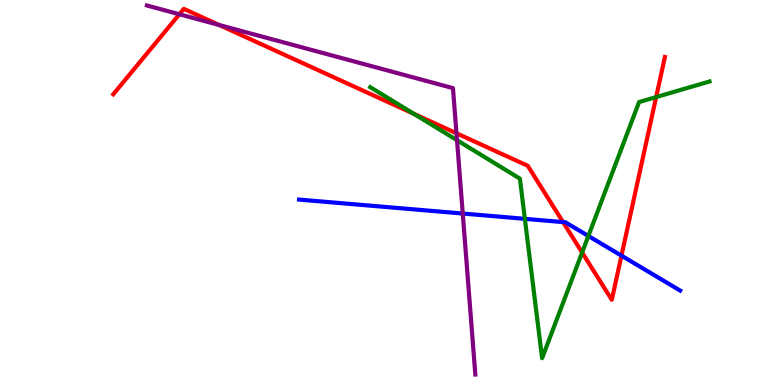[{'lines': ['blue', 'red'], 'intersections': [{'x': 7.27, 'y': 4.23}, {'x': 8.02, 'y': 3.36}]}, {'lines': ['green', 'red'], 'intersections': [{'x': 5.34, 'y': 7.04}, {'x': 7.51, 'y': 3.44}, {'x': 8.47, 'y': 7.48}]}, {'lines': ['purple', 'red'], 'intersections': [{'x': 2.31, 'y': 9.63}, {'x': 2.83, 'y': 9.35}, {'x': 5.89, 'y': 6.54}]}, {'lines': ['blue', 'green'], 'intersections': [{'x': 6.77, 'y': 4.32}, {'x': 7.59, 'y': 3.87}]}, {'lines': ['blue', 'purple'], 'intersections': [{'x': 5.97, 'y': 4.45}]}, {'lines': ['green', 'purple'], 'intersections': [{'x': 5.9, 'y': 6.36}]}]